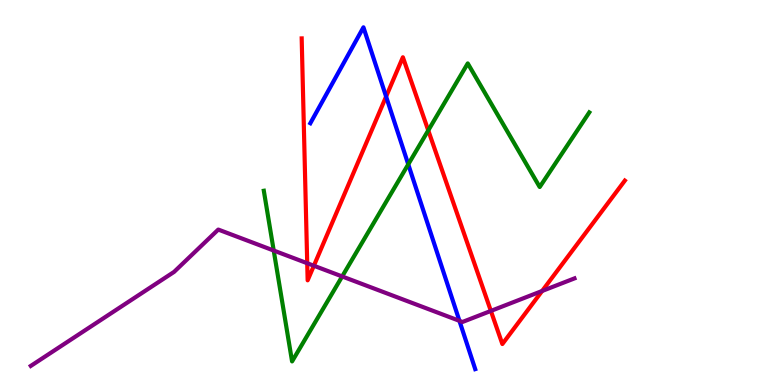[{'lines': ['blue', 'red'], 'intersections': [{'x': 4.98, 'y': 7.49}]}, {'lines': ['green', 'red'], 'intersections': [{'x': 5.53, 'y': 6.61}]}, {'lines': ['purple', 'red'], 'intersections': [{'x': 3.96, 'y': 3.16}, {'x': 4.05, 'y': 3.1}, {'x': 6.33, 'y': 1.92}, {'x': 7.0, 'y': 2.44}]}, {'lines': ['blue', 'green'], 'intersections': [{'x': 5.27, 'y': 5.73}]}, {'lines': ['blue', 'purple'], 'intersections': [{'x': 5.93, 'y': 1.67}]}, {'lines': ['green', 'purple'], 'intersections': [{'x': 3.53, 'y': 3.49}, {'x': 4.42, 'y': 2.82}]}]